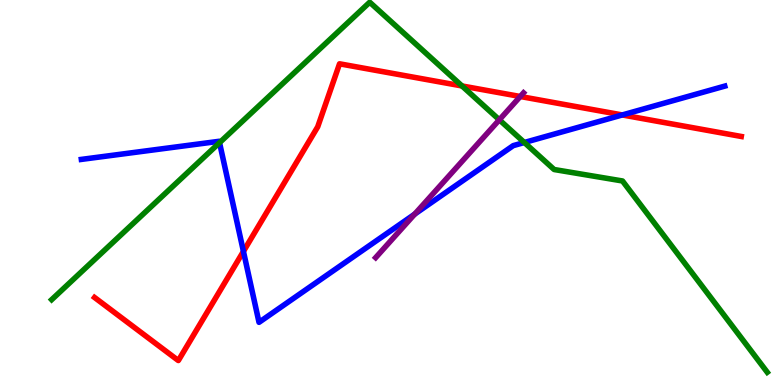[{'lines': ['blue', 'red'], 'intersections': [{'x': 3.14, 'y': 3.47}, {'x': 8.03, 'y': 7.01}]}, {'lines': ['green', 'red'], 'intersections': [{'x': 5.96, 'y': 7.77}]}, {'lines': ['purple', 'red'], 'intersections': [{'x': 6.71, 'y': 7.49}]}, {'lines': ['blue', 'green'], 'intersections': [{'x': 2.83, 'y': 6.29}, {'x': 6.77, 'y': 6.3}]}, {'lines': ['blue', 'purple'], 'intersections': [{'x': 5.35, 'y': 4.44}]}, {'lines': ['green', 'purple'], 'intersections': [{'x': 6.44, 'y': 6.89}]}]